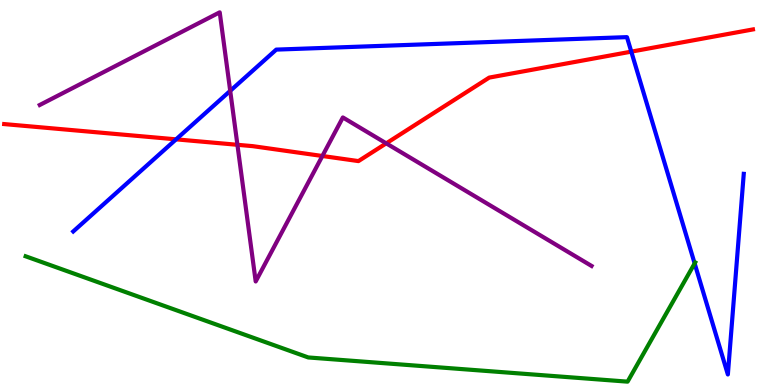[{'lines': ['blue', 'red'], 'intersections': [{'x': 2.27, 'y': 6.38}, {'x': 8.15, 'y': 8.66}]}, {'lines': ['green', 'red'], 'intersections': []}, {'lines': ['purple', 'red'], 'intersections': [{'x': 3.06, 'y': 6.24}, {'x': 4.16, 'y': 5.95}, {'x': 4.98, 'y': 6.28}]}, {'lines': ['blue', 'green'], 'intersections': [{'x': 8.96, 'y': 3.16}]}, {'lines': ['blue', 'purple'], 'intersections': [{'x': 2.97, 'y': 7.64}]}, {'lines': ['green', 'purple'], 'intersections': []}]